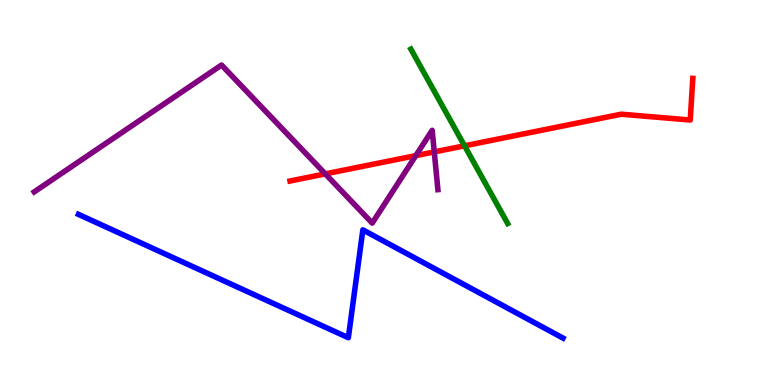[{'lines': ['blue', 'red'], 'intersections': []}, {'lines': ['green', 'red'], 'intersections': [{'x': 5.99, 'y': 6.21}]}, {'lines': ['purple', 'red'], 'intersections': [{'x': 4.2, 'y': 5.48}, {'x': 5.37, 'y': 5.96}, {'x': 5.6, 'y': 6.05}]}, {'lines': ['blue', 'green'], 'intersections': []}, {'lines': ['blue', 'purple'], 'intersections': []}, {'lines': ['green', 'purple'], 'intersections': []}]